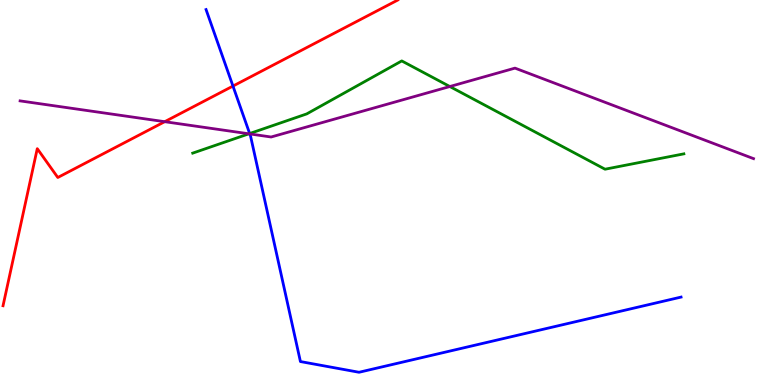[{'lines': ['blue', 'red'], 'intersections': [{'x': 3.01, 'y': 7.76}]}, {'lines': ['green', 'red'], 'intersections': []}, {'lines': ['purple', 'red'], 'intersections': [{'x': 2.13, 'y': 6.84}]}, {'lines': ['blue', 'green'], 'intersections': [{'x': 3.22, 'y': 6.53}]}, {'lines': ['blue', 'purple'], 'intersections': [{'x': 3.22, 'y': 6.52}]}, {'lines': ['green', 'purple'], 'intersections': [{'x': 3.21, 'y': 6.52}, {'x': 5.8, 'y': 7.75}]}]